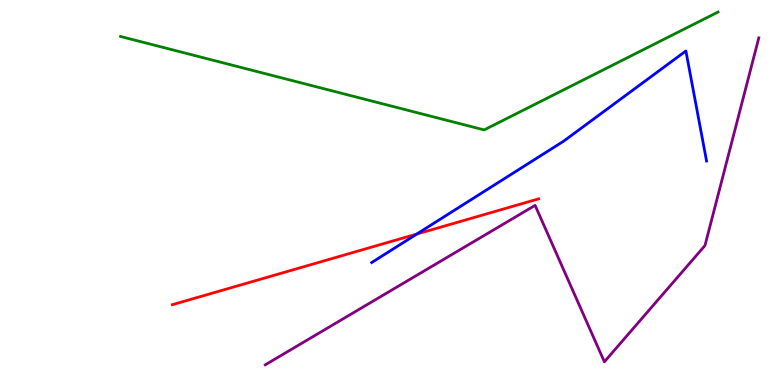[{'lines': ['blue', 'red'], 'intersections': [{'x': 5.38, 'y': 3.92}]}, {'lines': ['green', 'red'], 'intersections': []}, {'lines': ['purple', 'red'], 'intersections': []}, {'lines': ['blue', 'green'], 'intersections': []}, {'lines': ['blue', 'purple'], 'intersections': []}, {'lines': ['green', 'purple'], 'intersections': []}]